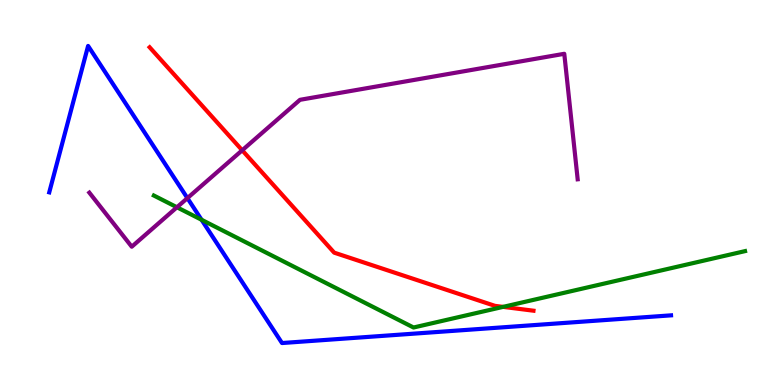[{'lines': ['blue', 'red'], 'intersections': []}, {'lines': ['green', 'red'], 'intersections': [{'x': 6.49, 'y': 2.03}]}, {'lines': ['purple', 'red'], 'intersections': [{'x': 3.13, 'y': 6.1}]}, {'lines': ['blue', 'green'], 'intersections': [{'x': 2.6, 'y': 4.29}]}, {'lines': ['blue', 'purple'], 'intersections': [{'x': 2.42, 'y': 4.85}]}, {'lines': ['green', 'purple'], 'intersections': [{'x': 2.28, 'y': 4.62}]}]